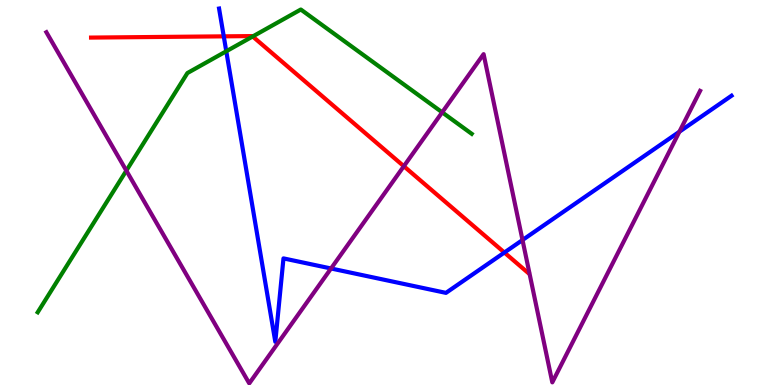[{'lines': ['blue', 'red'], 'intersections': [{'x': 2.89, 'y': 9.06}, {'x': 6.51, 'y': 3.44}]}, {'lines': ['green', 'red'], 'intersections': [{'x': 3.26, 'y': 9.05}]}, {'lines': ['purple', 'red'], 'intersections': [{'x': 5.21, 'y': 5.68}]}, {'lines': ['blue', 'green'], 'intersections': [{'x': 2.92, 'y': 8.67}]}, {'lines': ['blue', 'purple'], 'intersections': [{'x': 4.27, 'y': 3.03}, {'x': 6.74, 'y': 3.77}, {'x': 8.77, 'y': 6.58}]}, {'lines': ['green', 'purple'], 'intersections': [{'x': 1.63, 'y': 5.57}, {'x': 5.71, 'y': 7.08}]}]